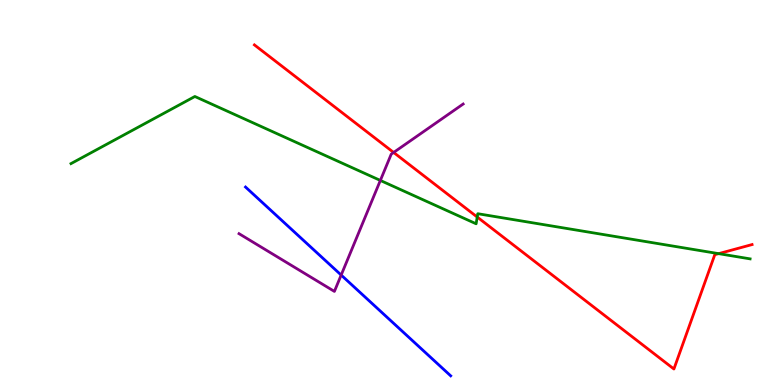[{'lines': ['blue', 'red'], 'intersections': []}, {'lines': ['green', 'red'], 'intersections': [{'x': 6.16, 'y': 4.36}, {'x': 9.27, 'y': 3.41}]}, {'lines': ['purple', 'red'], 'intersections': [{'x': 5.08, 'y': 6.04}]}, {'lines': ['blue', 'green'], 'intersections': []}, {'lines': ['blue', 'purple'], 'intersections': [{'x': 4.4, 'y': 2.86}]}, {'lines': ['green', 'purple'], 'intersections': [{'x': 4.91, 'y': 5.31}]}]